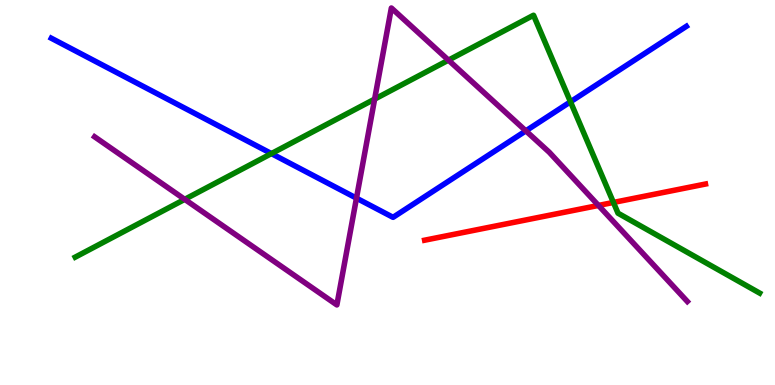[{'lines': ['blue', 'red'], 'intersections': []}, {'lines': ['green', 'red'], 'intersections': [{'x': 7.92, 'y': 4.74}]}, {'lines': ['purple', 'red'], 'intersections': [{'x': 7.72, 'y': 4.66}]}, {'lines': ['blue', 'green'], 'intersections': [{'x': 3.5, 'y': 6.01}, {'x': 7.36, 'y': 7.36}]}, {'lines': ['blue', 'purple'], 'intersections': [{'x': 4.6, 'y': 4.85}, {'x': 6.79, 'y': 6.6}]}, {'lines': ['green', 'purple'], 'intersections': [{'x': 2.38, 'y': 4.82}, {'x': 4.83, 'y': 7.43}, {'x': 5.79, 'y': 8.44}]}]